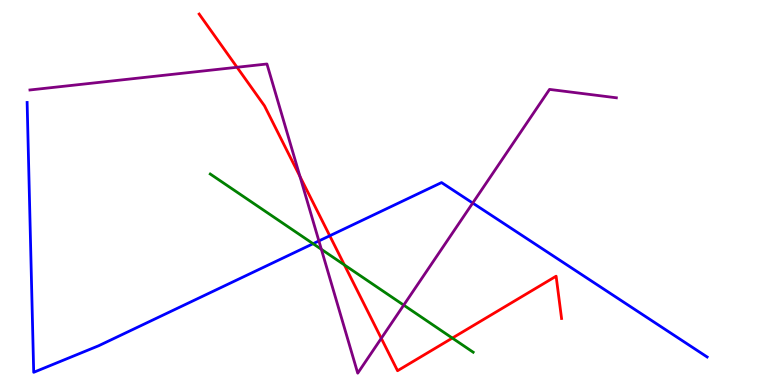[{'lines': ['blue', 'red'], 'intersections': [{'x': 4.25, 'y': 3.88}]}, {'lines': ['green', 'red'], 'intersections': [{'x': 4.44, 'y': 3.12}, {'x': 5.84, 'y': 1.22}]}, {'lines': ['purple', 'red'], 'intersections': [{'x': 3.06, 'y': 8.25}, {'x': 3.87, 'y': 5.42}, {'x': 4.92, 'y': 1.21}]}, {'lines': ['blue', 'green'], 'intersections': [{'x': 4.04, 'y': 3.67}]}, {'lines': ['blue', 'purple'], 'intersections': [{'x': 4.11, 'y': 3.74}, {'x': 6.1, 'y': 4.73}]}, {'lines': ['green', 'purple'], 'intersections': [{'x': 4.15, 'y': 3.52}, {'x': 5.21, 'y': 2.07}]}]